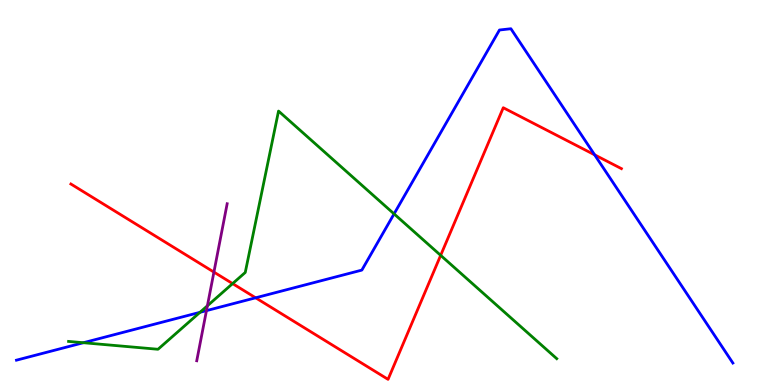[{'lines': ['blue', 'red'], 'intersections': [{'x': 3.3, 'y': 2.26}, {'x': 7.67, 'y': 5.98}]}, {'lines': ['green', 'red'], 'intersections': [{'x': 3.0, 'y': 2.63}, {'x': 5.69, 'y': 3.37}]}, {'lines': ['purple', 'red'], 'intersections': [{'x': 2.76, 'y': 2.93}]}, {'lines': ['blue', 'green'], 'intersections': [{'x': 1.08, 'y': 1.1}, {'x': 2.58, 'y': 1.89}, {'x': 5.08, 'y': 4.44}]}, {'lines': ['blue', 'purple'], 'intersections': [{'x': 2.66, 'y': 1.93}]}, {'lines': ['green', 'purple'], 'intersections': [{'x': 2.68, 'y': 2.06}]}]